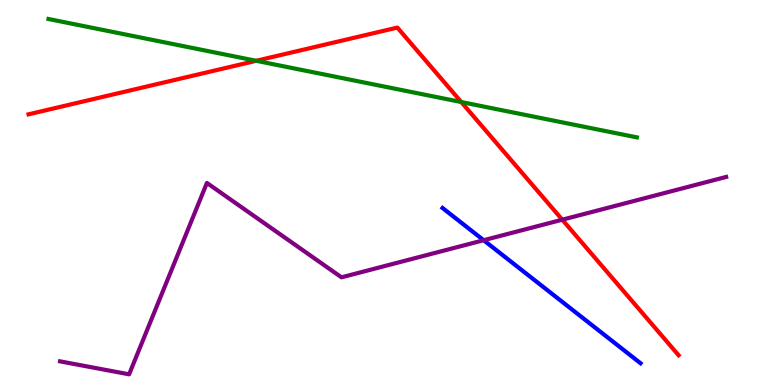[{'lines': ['blue', 'red'], 'intersections': []}, {'lines': ['green', 'red'], 'intersections': [{'x': 3.31, 'y': 8.42}, {'x': 5.95, 'y': 7.35}]}, {'lines': ['purple', 'red'], 'intersections': [{'x': 7.26, 'y': 4.29}]}, {'lines': ['blue', 'green'], 'intersections': []}, {'lines': ['blue', 'purple'], 'intersections': [{'x': 6.24, 'y': 3.76}]}, {'lines': ['green', 'purple'], 'intersections': []}]